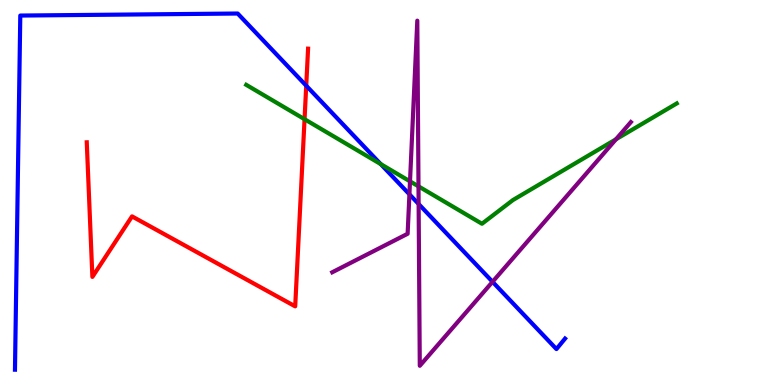[{'lines': ['blue', 'red'], 'intersections': [{'x': 3.95, 'y': 7.77}]}, {'lines': ['green', 'red'], 'intersections': [{'x': 3.93, 'y': 6.9}]}, {'lines': ['purple', 'red'], 'intersections': []}, {'lines': ['blue', 'green'], 'intersections': [{'x': 4.91, 'y': 5.74}]}, {'lines': ['blue', 'purple'], 'intersections': [{'x': 5.28, 'y': 4.95}, {'x': 5.4, 'y': 4.7}, {'x': 6.36, 'y': 2.68}]}, {'lines': ['green', 'purple'], 'intersections': [{'x': 5.29, 'y': 5.29}, {'x': 5.4, 'y': 5.16}, {'x': 7.95, 'y': 6.38}]}]